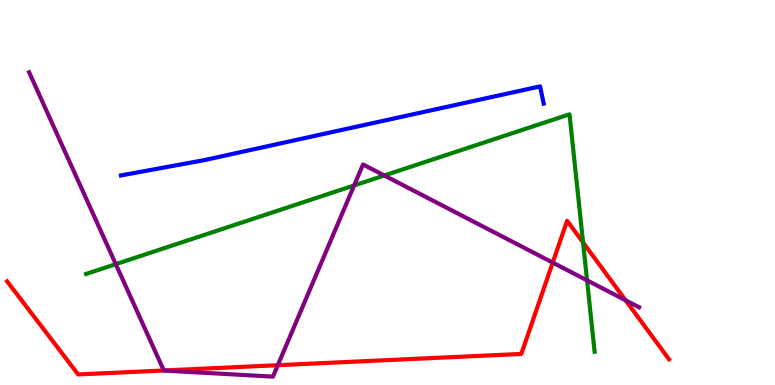[{'lines': ['blue', 'red'], 'intersections': []}, {'lines': ['green', 'red'], 'intersections': [{'x': 7.52, 'y': 3.7}]}, {'lines': ['purple', 'red'], 'intersections': [{'x': 2.11, 'y': 0.377}, {'x': 3.58, 'y': 0.514}, {'x': 7.13, 'y': 3.18}, {'x': 8.07, 'y': 2.2}]}, {'lines': ['blue', 'green'], 'intersections': []}, {'lines': ['blue', 'purple'], 'intersections': []}, {'lines': ['green', 'purple'], 'intersections': [{'x': 1.49, 'y': 3.14}, {'x': 4.57, 'y': 5.18}, {'x': 4.96, 'y': 5.44}, {'x': 7.57, 'y': 2.72}]}]